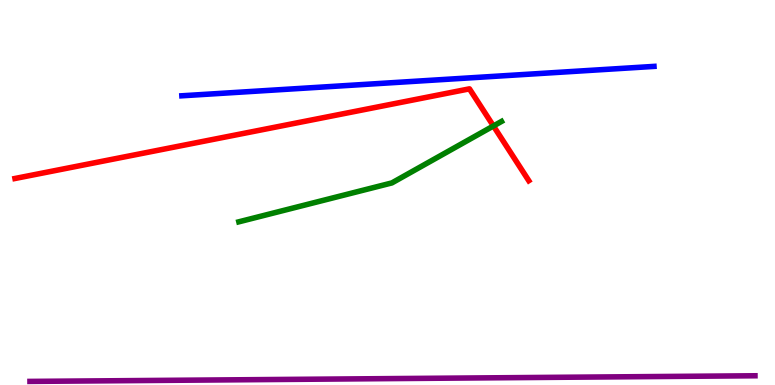[{'lines': ['blue', 'red'], 'intersections': []}, {'lines': ['green', 'red'], 'intersections': [{'x': 6.37, 'y': 6.73}]}, {'lines': ['purple', 'red'], 'intersections': []}, {'lines': ['blue', 'green'], 'intersections': []}, {'lines': ['blue', 'purple'], 'intersections': []}, {'lines': ['green', 'purple'], 'intersections': []}]